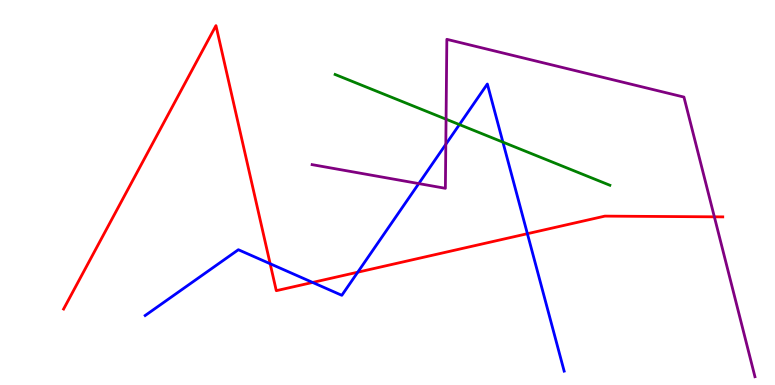[{'lines': ['blue', 'red'], 'intersections': [{'x': 3.49, 'y': 3.15}, {'x': 4.03, 'y': 2.66}, {'x': 4.62, 'y': 2.93}, {'x': 6.81, 'y': 3.93}]}, {'lines': ['green', 'red'], 'intersections': []}, {'lines': ['purple', 'red'], 'intersections': [{'x': 9.22, 'y': 4.37}]}, {'lines': ['blue', 'green'], 'intersections': [{'x': 5.93, 'y': 6.76}, {'x': 6.49, 'y': 6.31}]}, {'lines': ['blue', 'purple'], 'intersections': [{'x': 5.4, 'y': 5.23}, {'x': 5.75, 'y': 6.25}]}, {'lines': ['green', 'purple'], 'intersections': [{'x': 5.76, 'y': 6.9}]}]